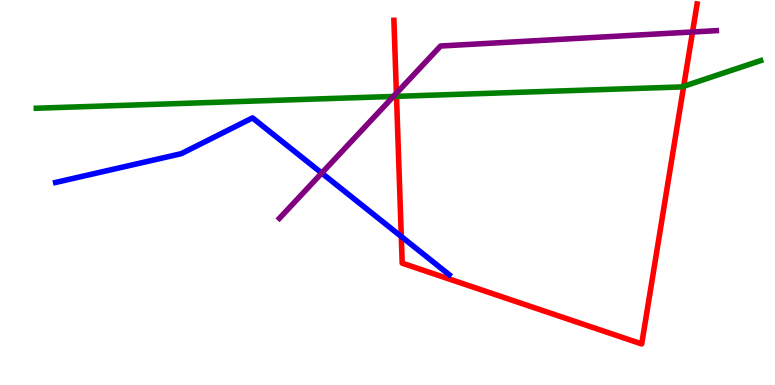[{'lines': ['blue', 'red'], 'intersections': [{'x': 5.18, 'y': 3.86}]}, {'lines': ['green', 'red'], 'intersections': [{'x': 5.12, 'y': 7.5}, {'x': 8.82, 'y': 7.76}]}, {'lines': ['purple', 'red'], 'intersections': [{'x': 5.11, 'y': 7.58}, {'x': 8.94, 'y': 9.17}]}, {'lines': ['blue', 'green'], 'intersections': []}, {'lines': ['blue', 'purple'], 'intersections': [{'x': 4.15, 'y': 5.5}]}, {'lines': ['green', 'purple'], 'intersections': [{'x': 5.08, 'y': 7.49}]}]